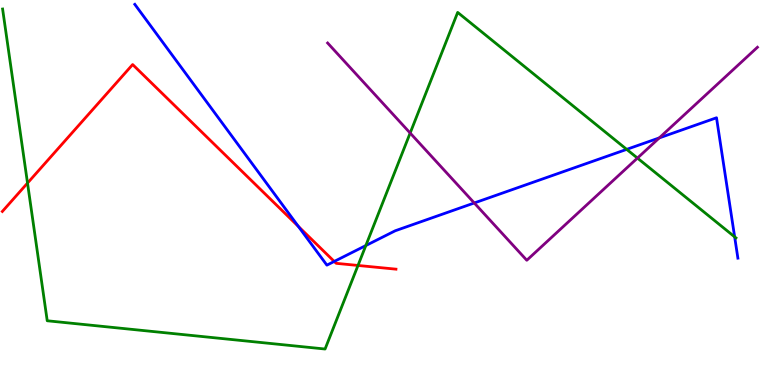[{'lines': ['blue', 'red'], 'intersections': [{'x': 3.85, 'y': 4.12}, {'x': 4.31, 'y': 3.21}]}, {'lines': ['green', 'red'], 'intersections': [{'x': 0.355, 'y': 5.24}, {'x': 4.62, 'y': 3.11}]}, {'lines': ['purple', 'red'], 'intersections': []}, {'lines': ['blue', 'green'], 'intersections': [{'x': 4.72, 'y': 3.62}, {'x': 8.09, 'y': 6.12}, {'x': 9.48, 'y': 3.85}]}, {'lines': ['blue', 'purple'], 'intersections': [{'x': 6.12, 'y': 4.73}, {'x': 8.51, 'y': 6.42}]}, {'lines': ['green', 'purple'], 'intersections': [{'x': 5.29, 'y': 6.54}, {'x': 8.23, 'y': 5.89}]}]